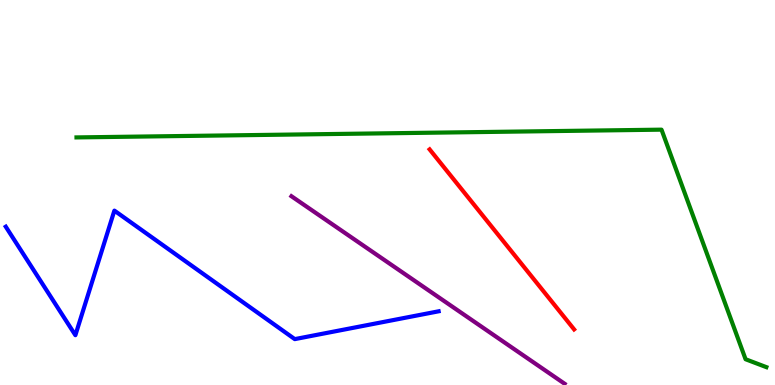[{'lines': ['blue', 'red'], 'intersections': []}, {'lines': ['green', 'red'], 'intersections': []}, {'lines': ['purple', 'red'], 'intersections': []}, {'lines': ['blue', 'green'], 'intersections': []}, {'lines': ['blue', 'purple'], 'intersections': []}, {'lines': ['green', 'purple'], 'intersections': []}]